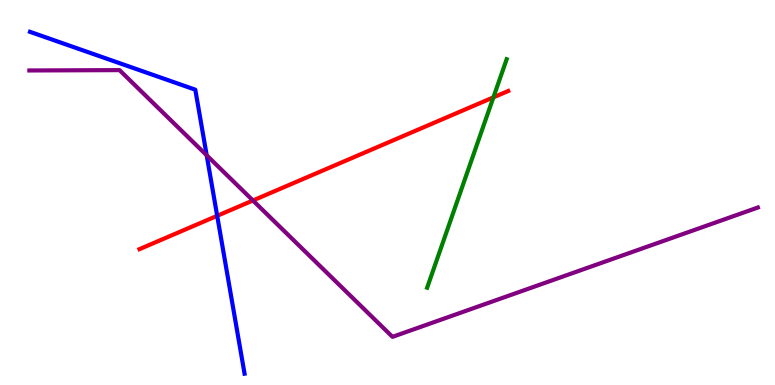[{'lines': ['blue', 'red'], 'intersections': [{'x': 2.8, 'y': 4.39}]}, {'lines': ['green', 'red'], 'intersections': [{'x': 6.37, 'y': 7.47}]}, {'lines': ['purple', 'red'], 'intersections': [{'x': 3.26, 'y': 4.79}]}, {'lines': ['blue', 'green'], 'intersections': []}, {'lines': ['blue', 'purple'], 'intersections': [{'x': 2.67, 'y': 5.97}]}, {'lines': ['green', 'purple'], 'intersections': []}]